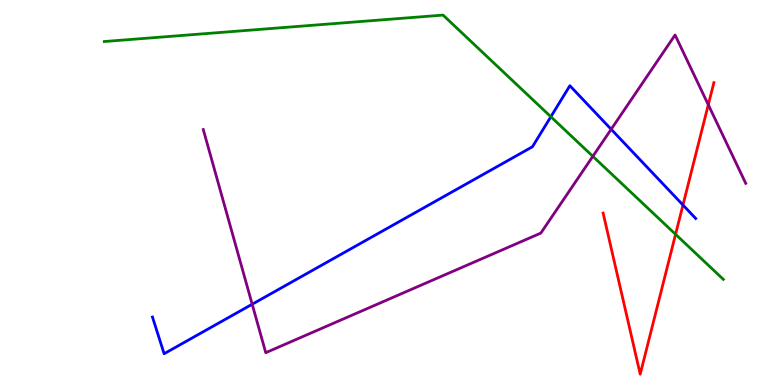[{'lines': ['blue', 'red'], 'intersections': [{'x': 8.81, 'y': 4.67}]}, {'lines': ['green', 'red'], 'intersections': [{'x': 8.72, 'y': 3.91}]}, {'lines': ['purple', 'red'], 'intersections': [{'x': 9.14, 'y': 7.28}]}, {'lines': ['blue', 'green'], 'intersections': [{'x': 7.11, 'y': 6.97}]}, {'lines': ['blue', 'purple'], 'intersections': [{'x': 3.25, 'y': 2.1}, {'x': 7.89, 'y': 6.64}]}, {'lines': ['green', 'purple'], 'intersections': [{'x': 7.65, 'y': 5.94}]}]